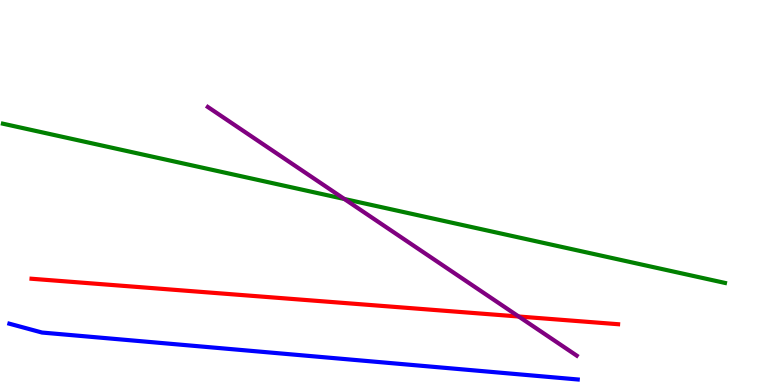[{'lines': ['blue', 'red'], 'intersections': []}, {'lines': ['green', 'red'], 'intersections': []}, {'lines': ['purple', 'red'], 'intersections': [{'x': 6.69, 'y': 1.78}]}, {'lines': ['blue', 'green'], 'intersections': []}, {'lines': ['blue', 'purple'], 'intersections': []}, {'lines': ['green', 'purple'], 'intersections': [{'x': 4.44, 'y': 4.83}]}]